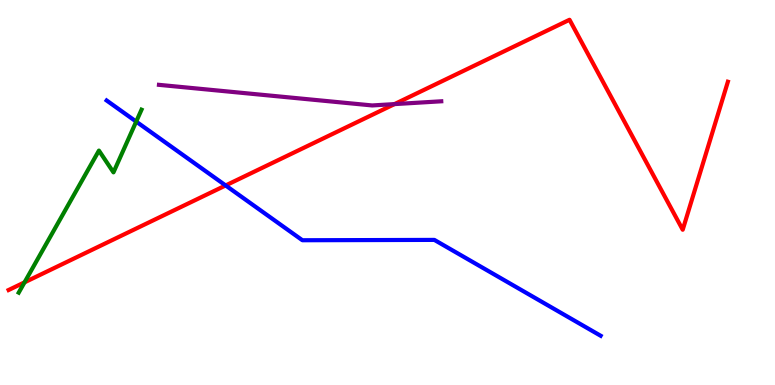[{'lines': ['blue', 'red'], 'intersections': [{'x': 2.91, 'y': 5.18}]}, {'lines': ['green', 'red'], 'intersections': [{'x': 0.317, 'y': 2.67}]}, {'lines': ['purple', 'red'], 'intersections': [{'x': 5.09, 'y': 7.3}]}, {'lines': ['blue', 'green'], 'intersections': [{'x': 1.76, 'y': 6.84}]}, {'lines': ['blue', 'purple'], 'intersections': []}, {'lines': ['green', 'purple'], 'intersections': []}]